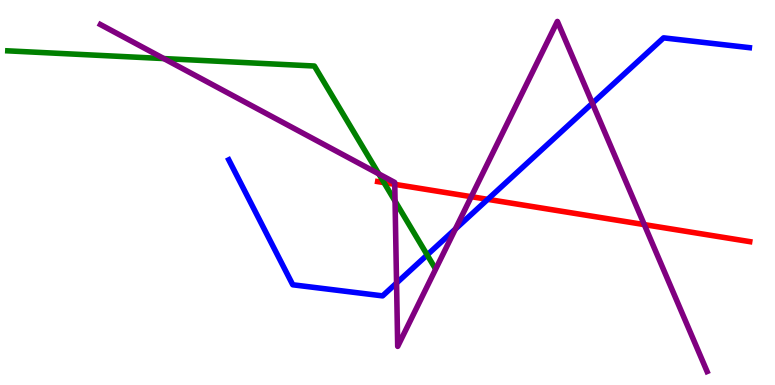[{'lines': ['blue', 'red'], 'intersections': [{'x': 6.29, 'y': 4.82}]}, {'lines': ['green', 'red'], 'intersections': [{'x': 4.95, 'y': 5.26}]}, {'lines': ['purple', 'red'], 'intersections': [{'x': 5.09, 'y': 5.21}, {'x': 6.08, 'y': 4.89}, {'x': 8.31, 'y': 4.17}]}, {'lines': ['blue', 'green'], 'intersections': [{'x': 5.51, 'y': 3.38}]}, {'lines': ['blue', 'purple'], 'intersections': [{'x': 5.12, 'y': 2.65}, {'x': 5.88, 'y': 4.05}, {'x': 7.64, 'y': 7.32}]}, {'lines': ['green', 'purple'], 'intersections': [{'x': 2.11, 'y': 8.48}, {'x': 4.89, 'y': 5.48}, {'x': 5.1, 'y': 4.78}]}]